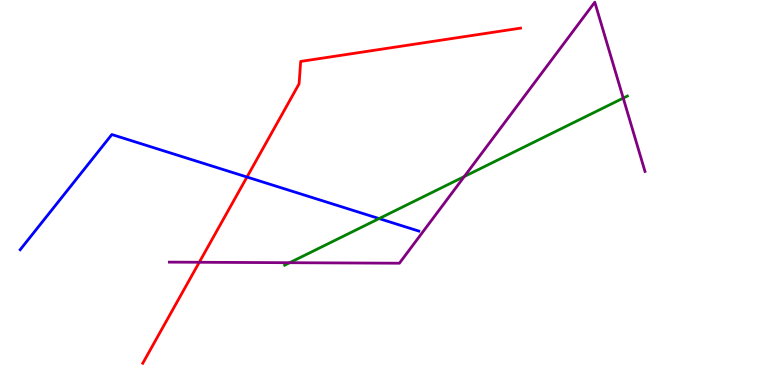[{'lines': ['blue', 'red'], 'intersections': [{'x': 3.19, 'y': 5.4}]}, {'lines': ['green', 'red'], 'intersections': []}, {'lines': ['purple', 'red'], 'intersections': [{'x': 2.57, 'y': 3.19}]}, {'lines': ['blue', 'green'], 'intersections': [{'x': 4.89, 'y': 4.32}]}, {'lines': ['blue', 'purple'], 'intersections': []}, {'lines': ['green', 'purple'], 'intersections': [{'x': 3.74, 'y': 3.18}, {'x': 5.99, 'y': 5.41}, {'x': 8.04, 'y': 7.45}]}]